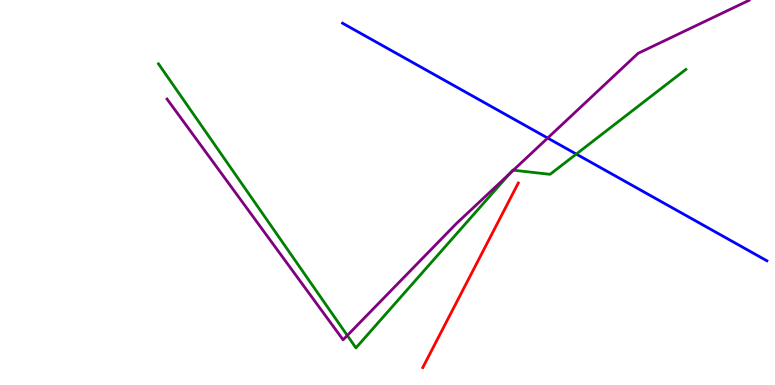[{'lines': ['blue', 'red'], 'intersections': []}, {'lines': ['green', 'red'], 'intersections': []}, {'lines': ['purple', 'red'], 'intersections': []}, {'lines': ['blue', 'green'], 'intersections': [{'x': 7.44, 'y': 6.0}]}, {'lines': ['blue', 'purple'], 'intersections': [{'x': 7.07, 'y': 6.41}]}, {'lines': ['green', 'purple'], 'intersections': [{'x': 4.48, 'y': 1.29}, {'x': 6.58, 'y': 5.49}, {'x': 6.62, 'y': 5.58}]}]